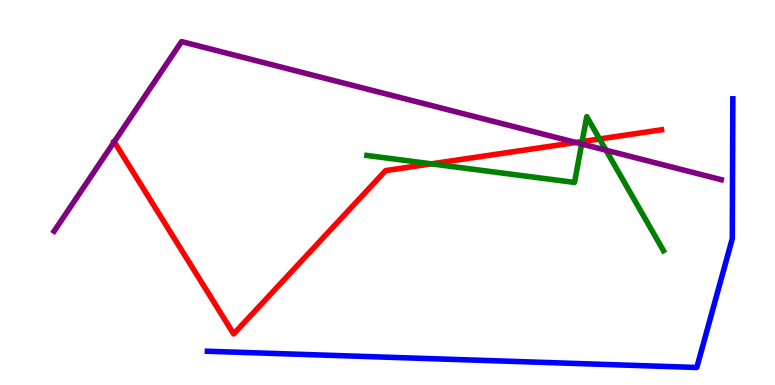[{'lines': ['blue', 'red'], 'intersections': []}, {'lines': ['green', 'red'], 'intersections': [{'x': 5.57, 'y': 5.74}, {'x': 7.51, 'y': 6.32}, {'x': 7.74, 'y': 6.39}]}, {'lines': ['purple', 'red'], 'intersections': [{'x': 1.47, 'y': 6.32}, {'x': 7.43, 'y': 6.3}]}, {'lines': ['blue', 'green'], 'intersections': []}, {'lines': ['blue', 'purple'], 'intersections': []}, {'lines': ['green', 'purple'], 'intersections': [{'x': 7.51, 'y': 6.26}, {'x': 7.82, 'y': 6.1}]}]